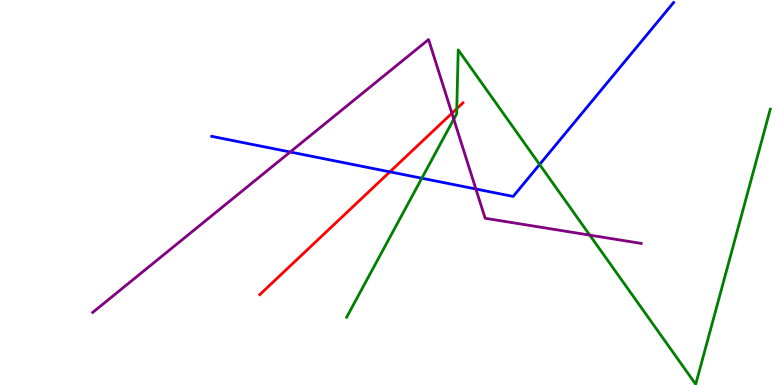[{'lines': ['blue', 'red'], 'intersections': [{'x': 5.03, 'y': 5.54}]}, {'lines': ['green', 'red'], 'intersections': [{'x': 5.89, 'y': 7.18}]}, {'lines': ['purple', 'red'], 'intersections': [{'x': 5.83, 'y': 7.06}]}, {'lines': ['blue', 'green'], 'intersections': [{'x': 5.44, 'y': 5.37}, {'x': 6.96, 'y': 5.73}]}, {'lines': ['blue', 'purple'], 'intersections': [{'x': 3.74, 'y': 6.05}, {'x': 6.14, 'y': 5.09}]}, {'lines': ['green', 'purple'], 'intersections': [{'x': 5.86, 'y': 6.91}, {'x': 7.61, 'y': 3.89}]}]